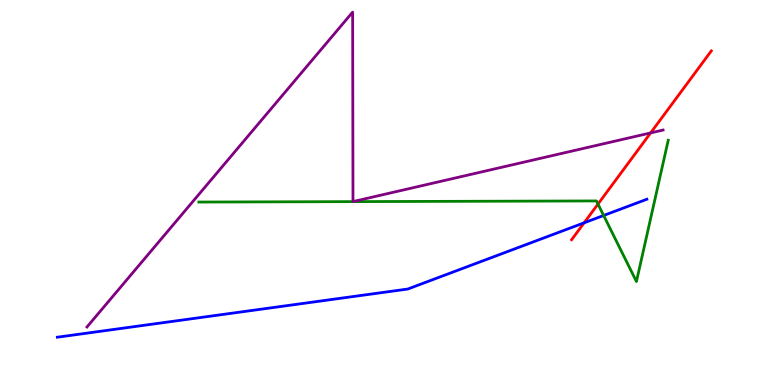[{'lines': ['blue', 'red'], 'intersections': [{'x': 7.54, 'y': 4.21}]}, {'lines': ['green', 'red'], 'intersections': [{'x': 7.72, 'y': 4.7}]}, {'lines': ['purple', 'red'], 'intersections': [{'x': 8.4, 'y': 6.55}]}, {'lines': ['blue', 'green'], 'intersections': [{'x': 7.79, 'y': 4.4}]}, {'lines': ['blue', 'purple'], 'intersections': []}, {'lines': ['green', 'purple'], 'intersections': []}]